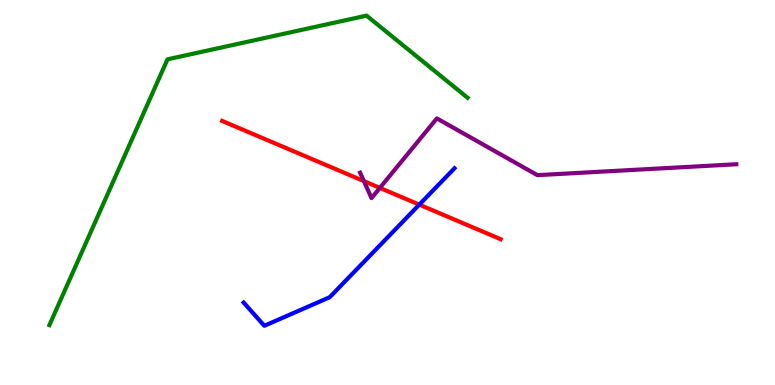[{'lines': ['blue', 'red'], 'intersections': [{'x': 5.41, 'y': 4.68}]}, {'lines': ['green', 'red'], 'intersections': []}, {'lines': ['purple', 'red'], 'intersections': [{'x': 4.7, 'y': 5.3}, {'x': 4.9, 'y': 5.12}]}, {'lines': ['blue', 'green'], 'intersections': []}, {'lines': ['blue', 'purple'], 'intersections': []}, {'lines': ['green', 'purple'], 'intersections': []}]